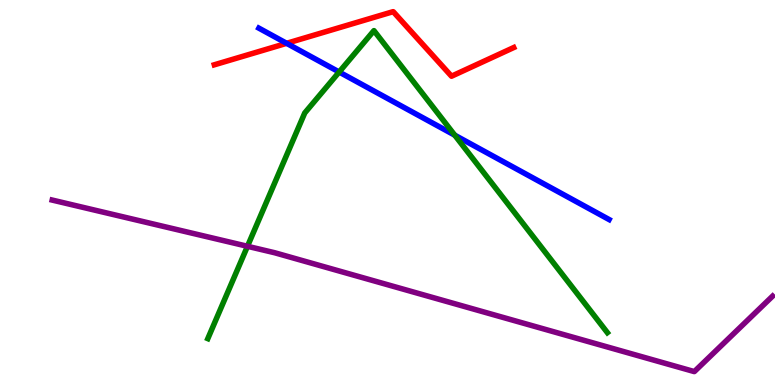[{'lines': ['blue', 'red'], 'intersections': [{'x': 3.7, 'y': 8.88}]}, {'lines': ['green', 'red'], 'intersections': []}, {'lines': ['purple', 'red'], 'intersections': []}, {'lines': ['blue', 'green'], 'intersections': [{'x': 4.38, 'y': 8.13}, {'x': 5.87, 'y': 6.49}]}, {'lines': ['blue', 'purple'], 'intersections': []}, {'lines': ['green', 'purple'], 'intersections': [{'x': 3.19, 'y': 3.6}]}]